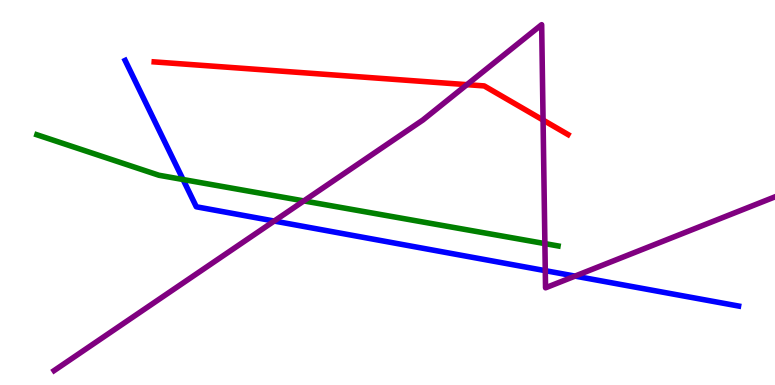[{'lines': ['blue', 'red'], 'intersections': []}, {'lines': ['green', 'red'], 'intersections': []}, {'lines': ['purple', 'red'], 'intersections': [{'x': 6.02, 'y': 7.8}, {'x': 7.01, 'y': 6.88}]}, {'lines': ['blue', 'green'], 'intersections': [{'x': 2.36, 'y': 5.34}]}, {'lines': ['blue', 'purple'], 'intersections': [{'x': 3.54, 'y': 4.26}, {'x': 7.04, 'y': 2.97}, {'x': 7.42, 'y': 2.83}]}, {'lines': ['green', 'purple'], 'intersections': [{'x': 3.92, 'y': 4.78}, {'x': 7.03, 'y': 3.67}]}]